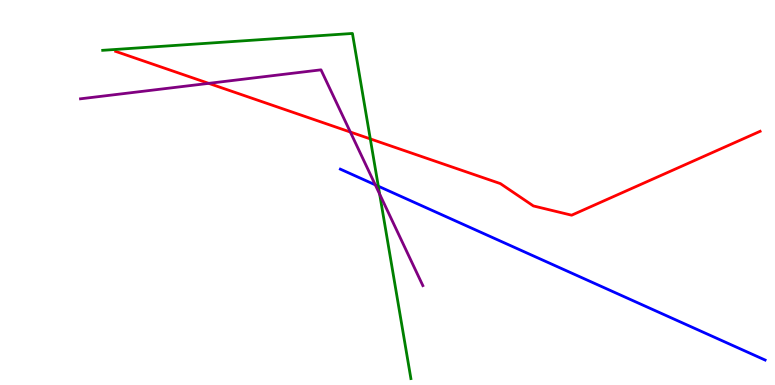[{'lines': ['blue', 'red'], 'intersections': []}, {'lines': ['green', 'red'], 'intersections': [{'x': 4.78, 'y': 6.39}]}, {'lines': ['purple', 'red'], 'intersections': [{'x': 2.69, 'y': 7.83}, {'x': 4.52, 'y': 6.57}]}, {'lines': ['blue', 'green'], 'intersections': [{'x': 4.88, 'y': 5.16}]}, {'lines': ['blue', 'purple'], 'intersections': [{'x': 4.84, 'y': 5.2}]}, {'lines': ['green', 'purple'], 'intersections': [{'x': 4.9, 'y': 4.96}]}]